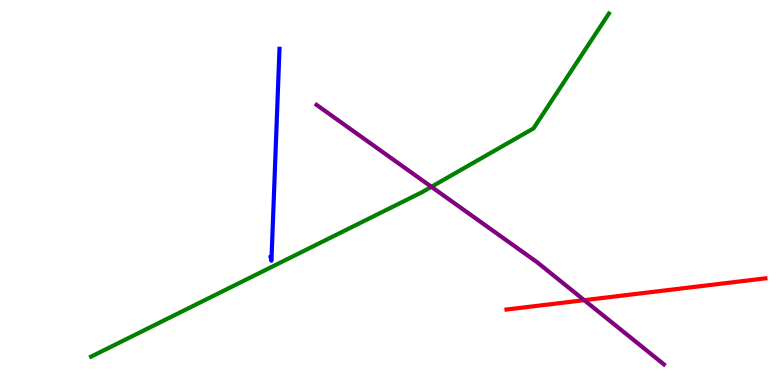[{'lines': ['blue', 'red'], 'intersections': []}, {'lines': ['green', 'red'], 'intersections': []}, {'lines': ['purple', 'red'], 'intersections': [{'x': 7.54, 'y': 2.2}]}, {'lines': ['blue', 'green'], 'intersections': []}, {'lines': ['blue', 'purple'], 'intersections': []}, {'lines': ['green', 'purple'], 'intersections': [{'x': 5.57, 'y': 5.15}]}]